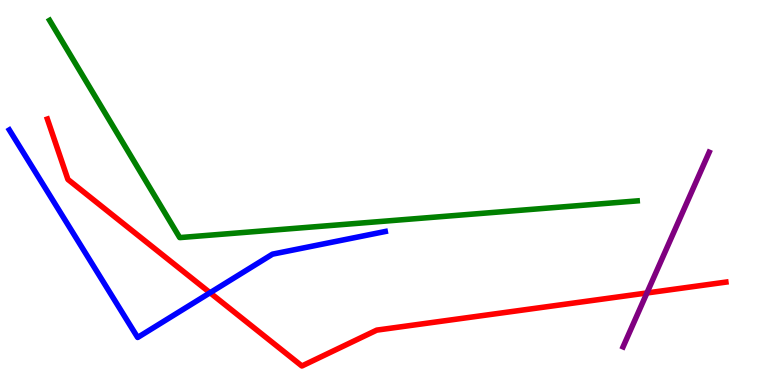[{'lines': ['blue', 'red'], 'intersections': [{'x': 2.71, 'y': 2.4}]}, {'lines': ['green', 'red'], 'intersections': []}, {'lines': ['purple', 'red'], 'intersections': [{'x': 8.35, 'y': 2.39}]}, {'lines': ['blue', 'green'], 'intersections': []}, {'lines': ['blue', 'purple'], 'intersections': []}, {'lines': ['green', 'purple'], 'intersections': []}]